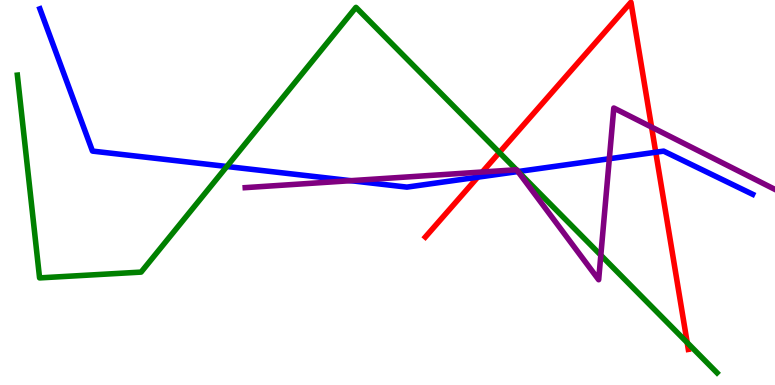[{'lines': ['blue', 'red'], 'intersections': [{'x': 6.16, 'y': 5.4}, {'x': 8.46, 'y': 6.05}]}, {'lines': ['green', 'red'], 'intersections': [{'x': 6.44, 'y': 6.04}, {'x': 8.87, 'y': 1.1}]}, {'lines': ['purple', 'red'], 'intersections': [{'x': 6.22, 'y': 5.53}, {'x': 8.41, 'y': 6.7}]}, {'lines': ['blue', 'green'], 'intersections': [{'x': 2.93, 'y': 5.68}, {'x': 6.69, 'y': 5.54}]}, {'lines': ['blue', 'purple'], 'intersections': [{'x': 4.53, 'y': 5.31}, {'x': 6.68, 'y': 5.54}, {'x': 7.86, 'y': 5.88}]}, {'lines': ['green', 'purple'], 'intersections': [{'x': 6.66, 'y': 5.59}, {'x': 6.67, 'y': 5.57}, {'x': 7.75, 'y': 3.37}]}]